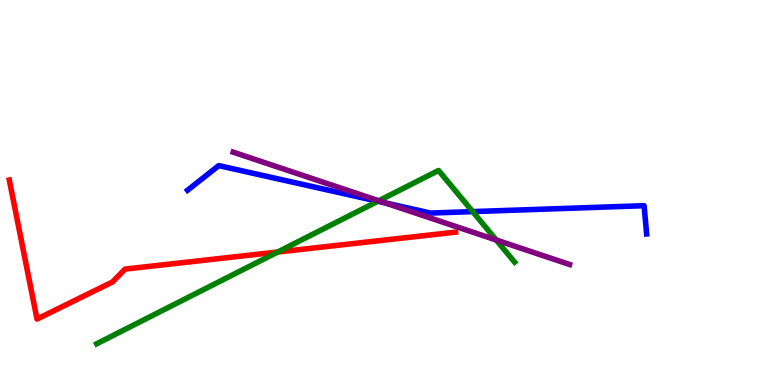[{'lines': ['blue', 'red'], 'intersections': []}, {'lines': ['green', 'red'], 'intersections': [{'x': 3.58, 'y': 3.45}]}, {'lines': ['purple', 'red'], 'intersections': []}, {'lines': ['blue', 'green'], 'intersections': [{'x': 4.88, 'y': 4.77}, {'x': 6.1, 'y': 4.5}]}, {'lines': ['blue', 'purple'], 'intersections': [{'x': 4.97, 'y': 4.73}]}, {'lines': ['green', 'purple'], 'intersections': [{'x': 4.89, 'y': 4.78}, {'x': 6.4, 'y': 3.77}]}]